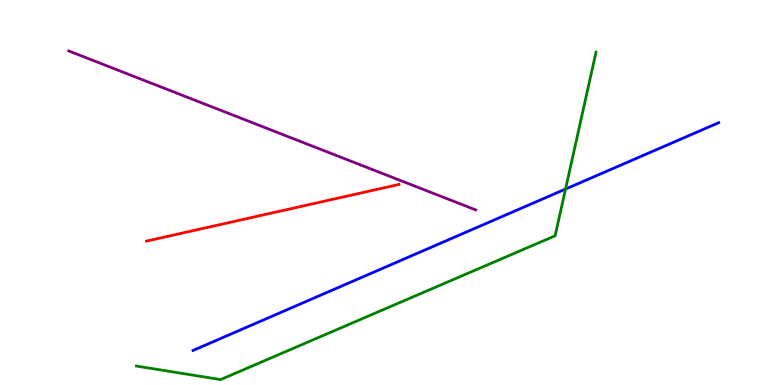[{'lines': ['blue', 'red'], 'intersections': []}, {'lines': ['green', 'red'], 'intersections': []}, {'lines': ['purple', 'red'], 'intersections': []}, {'lines': ['blue', 'green'], 'intersections': [{'x': 7.3, 'y': 5.09}]}, {'lines': ['blue', 'purple'], 'intersections': []}, {'lines': ['green', 'purple'], 'intersections': []}]